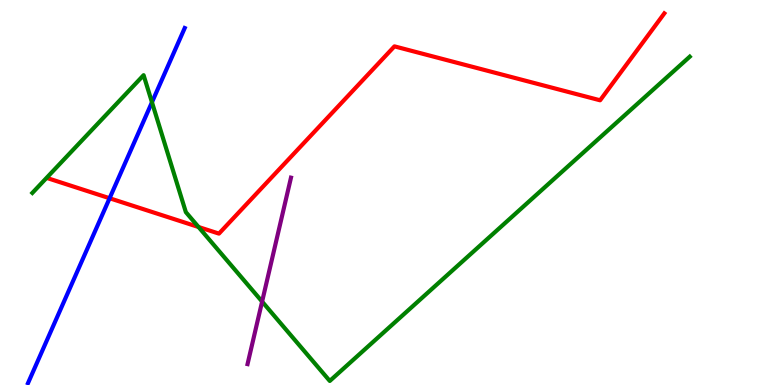[{'lines': ['blue', 'red'], 'intersections': [{'x': 1.41, 'y': 4.85}]}, {'lines': ['green', 'red'], 'intersections': [{'x': 2.56, 'y': 4.1}]}, {'lines': ['purple', 'red'], 'intersections': []}, {'lines': ['blue', 'green'], 'intersections': [{'x': 1.96, 'y': 7.34}]}, {'lines': ['blue', 'purple'], 'intersections': []}, {'lines': ['green', 'purple'], 'intersections': [{'x': 3.38, 'y': 2.17}]}]